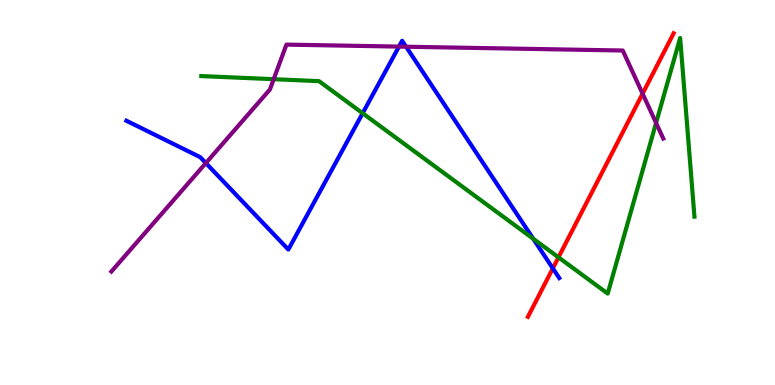[{'lines': ['blue', 'red'], 'intersections': [{'x': 7.13, 'y': 3.03}]}, {'lines': ['green', 'red'], 'intersections': [{'x': 7.21, 'y': 3.32}]}, {'lines': ['purple', 'red'], 'intersections': [{'x': 8.29, 'y': 7.57}]}, {'lines': ['blue', 'green'], 'intersections': [{'x': 4.68, 'y': 7.06}, {'x': 6.88, 'y': 3.8}]}, {'lines': ['blue', 'purple'], 'intersections': [{'x': 2.66, 'y': 5.76}, {'x': 5.15, 'y': 8.79}, {'x': 5.24, 'y': 8.79}]}, {'lines': ['green', 'purple'], 'intersections': [{'x': 3.53, 'y': 7.94}, {'x': 8.47, 'y': 6.81}]}]